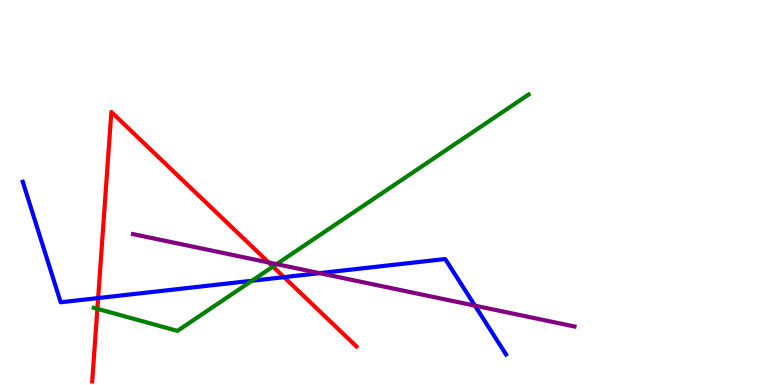[{'lines': ['blue', 'red'], 'intersections': [{'x': 1.27, 'y': 2.26}, {'x': 3.66, 'y': 2.8}]}, {'lines': ['green', 'red'], 'intersections': [{'x': 1.26, 'y': 1.98}, {'x': 3.52, 'y': 3.08}]}, {'lines': ['purple', 'red'], 'intersections': [{'x': 3.47, 'y': 3.18}]}, {'lines': ['blue', 'green'], 'intersections': [{'x': 3.25, 'y': 2.71}]}, {'lines': ['blue', 'purple'], 'intersections': [{'x': 4.12, 'y': 2.91}, {'x': 6.13, 'y': 2.06}]}, {'lines': ['green', 'purple'], 'intersections': [{'x': 3.57, 'y': 3.14}]}]